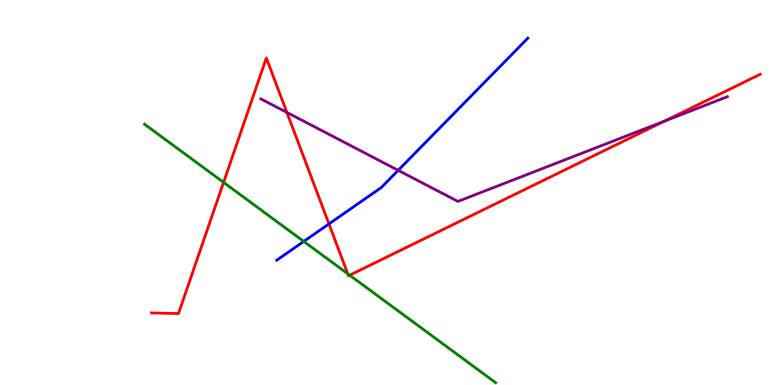[{'lines': ['blue', 'red'], 'intersections': [{'x': 4.24, 'y': 4.18}]}, {'lines': ['green', 'red'], 'intersections': [{'x': 2.88, 'y': 5.26}, {'x': 4.49, 'y': 2.89}, {'x': 4.51, 'y': 2.85}]}, {'lines': ['purple', 'red'], 'intersections': [{'x': 3.7, 'y': 7.08}, {'x': 8.57, 'y': 6.85}]}, {'lines': ['blue', 'green'], 'intersections': [{'x': 3.92, 'y': 3.73}]}, {'lines': ['blue', 'purple'], 'intersections': [{'x': 5.14, 'y': 5.58}]}, {'lines': ['green', 'purple'], 'intersections': []}]